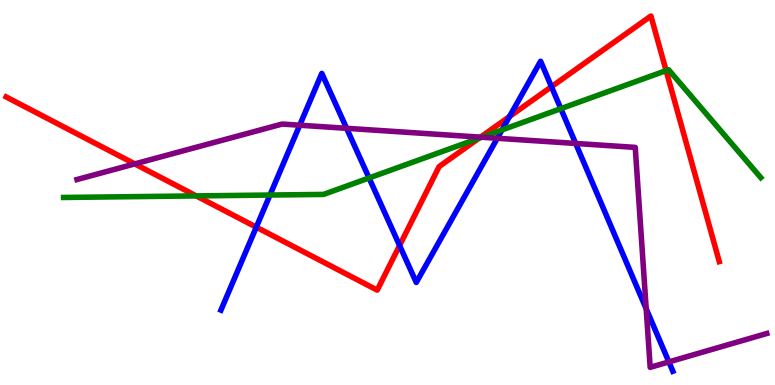[{'lines': ['blue', 'red'], 'intersections': [{'x': 3.31, 'y': 4.1}, {'x': 5.16, 'y': 3.62}, {'x': 6.57, 'y': 6.97}, {'x': 7.12, 'y': 7.75}]}, {'lines': ['green', 'red'], 'intersections': [{'x': 2.53, 'y': 4.91}, {'x': 6.18, 'y': 6.41}, {'x': 8.6, 'y': 8.17}]}, {'lines': ['purple', 'red'], 'intersections': [{'x': 1.74, 'y': 5.74}, {'x': 6.2, 'y': 6.44}]}, {'lines': ['blue', 'green'], 'intersections': [{'x': 3.48, 'y': 4.93}, {'x': 4.76, 'y': 5.38}, {'x': 6.48, 'y': 6.63}, {'x': 7.24, 'y': 7.18}]}, {'lines': ['blue', 'purple'], 'intersections': [{'x': 3.87, 'y': 6.75}, {'x': 4.47, 'y': 6.67}, {'x': 6.42, 'y': 6.41}, {'x': 7.43, 'y': 6.27}, {'x': 8.34, 'y': 1.98}, {'x': 8.63, 'y': 0.6}]}, {'lines': ['green', 'purple'], 'intersections': [{'x': 6.22, 'y': 6.44}]}]